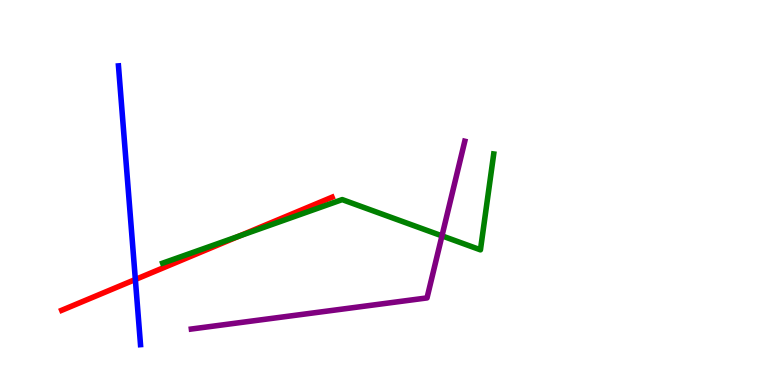[{'lines': ['blue', 'red'], 'intersections': [{'x': 1.75, 'y': 2.74}]}, {'lines': ['green', 'red'], 'intersections': [{'x': 3.09, 'y': 3.87}]}, {'lines': ['purple', 'red'], 'intersections': []}, {'lines': ['blue', 'green'], 'intersections': []}, {'lines': ['blue', 'purple'], 'intersections': []}, {'lines': ['green', 'purple'], 'intersections': [{'x': 5.7, 'y': 3.87}]}]